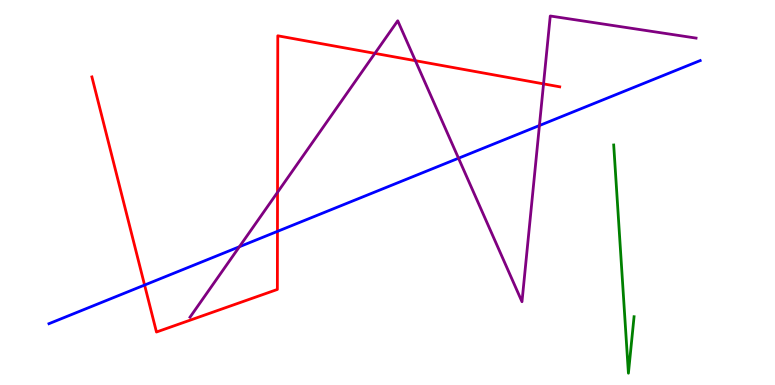[{'lines': ['blue', 'red'], 'intersections': [{'x': 1.87, 'y': 2.6}, {'x': 3.58, 'y': 3.99}]}, {'lines': ['green', 'red'], 'intersections': []}, {'lines': ['purple', 'red'], 'intersections': [{'x': 3.58, 'y': 5.0}, {'x': 4.84, 'y': 8.61}, {'x': 5.36, 'y': 8.42}, {'x': 7.01, 'y': 7.82}]}, {'lines': ['blue', 'green'], 'intersections': []}, {'lines': ['blue', 'purple'], 'intersections': [{'x': 3.09, 'y': 3.59}, {'x': 5.92, 'y': 5.89}, {'x': 6.96, 'y': 6.74}]}, {'lines': ['green', 'purple'], 'intersections': []}]